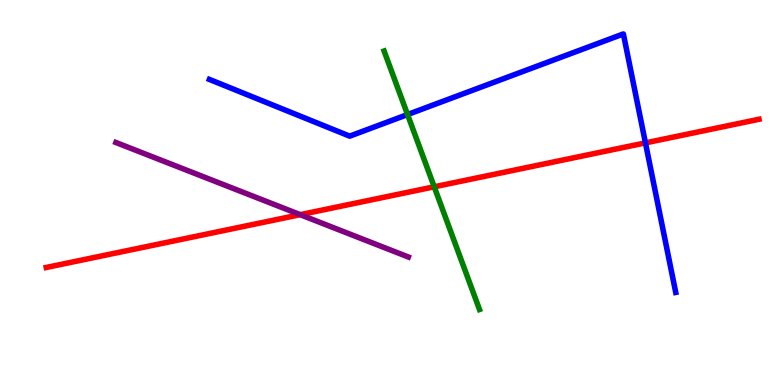[{'lines': ['blue', 'red'], 'intersections': [{'x': 8.33, 'y': 6.29}]}, {'lines': ['green', 'red'], 'intersections': [{'x': 5.6, 'y': 5.15}]}, {'lines': ['purple', 'red'], 'intersections': [{'x': 3.87, 'y': 4.42}]}, {'lines': ['blue', 'green'], 'intersections': [{'x': 5.26, 'y': 7.02}]}, {'lines': ['blue', 'purple'], 'intersections': []}, {'lines': ['green', 'purple'], 'intersections': []}]